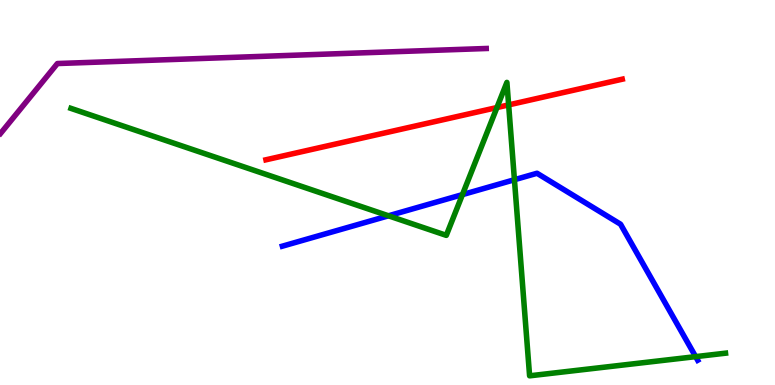[{'lines': ['blue', 'red'], 'intersections': []}, {'lines': ['green', 'red'], 'intersections': [{'x': 6.41, 'y': 7.21}, {'x': 6.56, 'y': 7.28}]}, {'lines': ['purple', 'red'], 'intersections': []}, {'lines': ['blue', 'green'], 'intersections': [{'x': 5.01, 'y': 4.39}, {'x': 5.97, 'y': 4.94}, {'x': 6.64, 'y': 5.33}, {'x': 8.98, 'y': 0.737}]}, {'lines': ['blue', 'purple'], 'intersections': []}, {'lines': ['green', 'purple'], 'intersections': []}]